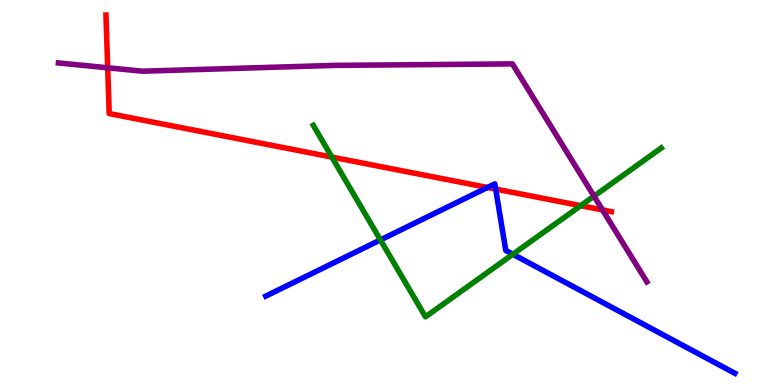[{'lines': ['blue', 'red'], 'intersections': [{'x': 6.29, 'y': 5.13}, {'x': 6.4, 'y': 5.09}]}, {'lines': ['green', 'red'], 'intersections': [{'x': 4.28, 'y': 5.92}, {'x': 7.49, 'y': 4.66}]}, {'lines': ['purple', 'red'], 'intersections': [{'x': 1.39, 'y': 8.24}, {'x': 7.77, 'y': 4.55}]}, {'lines': ['blue', 'green'], 'intersections': [{'x': 4.91, 'y': 3.77}, {'x': 6.62, 'y': 3.4}]}, {'lines': ['blue', 'purple'], 'intersections': []}, {'lines': ['green', 'purple'], 'intersections': [{'x': 7.66, 'y': 4.9}]}]